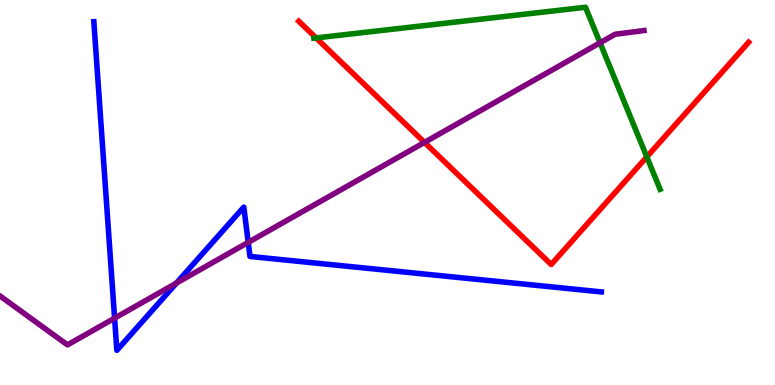[{'lines': ['blue', 'red'], 'intersections': []}, {'lines': ['green', 'red'], 'intersections': [{'x': 4.08, 'y': 9.02}, {'x': 8.35, 'y': 5.93}]}, {'lines': ['purple', 'red'], 'intersections': [{'x': 5.48, 'y': 6.3}]}, {'lines': ['blue', 'green'], 'intersections': []}, {'lines': ['blue', 'purple'], 'intersections': [{'x': 1.48, 'y': 1.74}, {'x': 2.28, 'y': 2.65}, {'x': 3.2, 'y': 3.7}]}, {'lines': ['green', 'purple'], 'intersections': [{'x': 7.74, 'y': 8.89}]}]